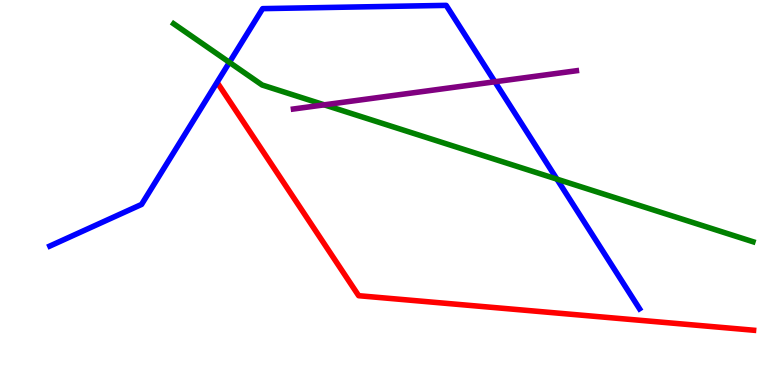[{'lines': ['blue', 'red'], 'intersections': []}, {'lines': ['green', 'red'], 'intersections': []}, {'lines': ['purple', 'red'], 'intersections': []}, {'lines': ['blue', 'green'], 'intersections': [{'x': 2.96, 'y': 8.38}, {'x': 7.19, 'y': 5.35}]}, {'lines': ['blue', 'purple'], 'intersections': [{'x': 6.39, 'y': 7.88}]}, {'lines': ['green', 'purple'], 'intersections': [{'x': 4.18, 'y': 7.28}]}]